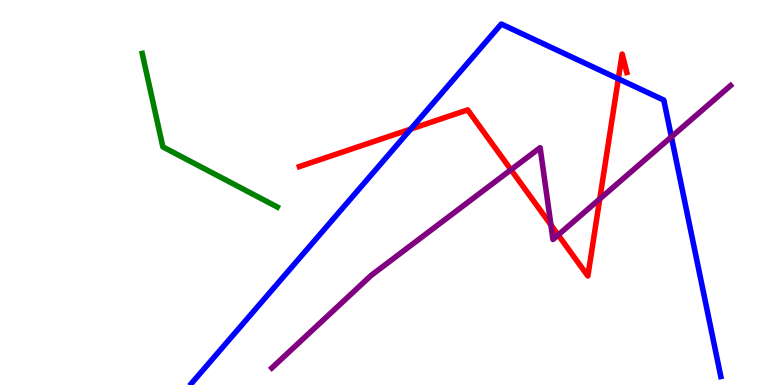[{'lines': ['blue', 'red'], 'intersections': [{'x': 5.3, 'y': 6.65}, {'x': 7.98, 'y': 7.95}]}, {'lines': ['green', 'red'], 'intersections': []}, {'lines': ['purple', 'red'], 'intersections': [{'x': 6.59, 'y': 5.59}, {'x': 7.11, 'y': 4.16}, {'x': 7.2, 'y': 3.9}, {'x': 7.74, 'y': 4.83}]}, {'lines': ['blue', 'green'], 'intersections': []}, {'lines': ['blue', 'purple'], 'intersections': [{'x': 8.66, 'y': 6.45}]}, {'lines': ['green', 'purple'], 'intersections': []}]